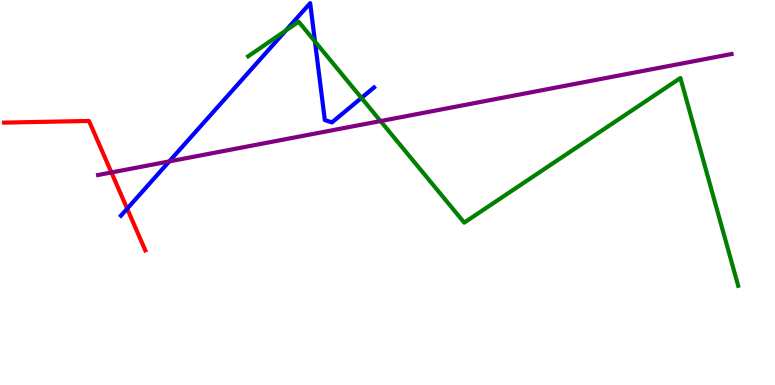[{'lines': ['blue', 'red'], 'intersections': [{'x': 1.64, 'y': 4.58}]}, {'lines': ['green', 'red'], 'intersections': []}, {'lines': ['purple', 'red'], 'intersections': [{'x': 1.44, 'y': 5.52}]}, {'lines': ['blue', 'green'], 'intersections': [{'x': 3.69, 'y': 9.21}, {'x': 4.06, 'y': 8.92}, {'x': 4.66, 'y': 7.46}]}, {'lines': ['blue', 'purple'], 'intersections': [{'x': 2.18, 'y': 5.81}]}, {'lines': ['green', 'purple'], 'intersections': [{'x': 4.91, 'y': 6.86}]}]